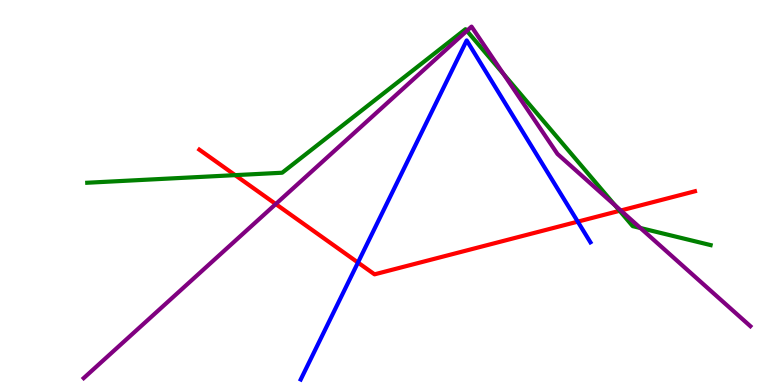[{'lines': ['blue', 'red'], 'intersections': [{'x': 4.62, 'y': 3.18}, {'x': 7.46, 'y': 4.24}]}, {'lines': ['green', 'red'], 'intersections': [{'x': 3.03, 'y': 5.45}, {'x': 8.0, 'y': 4.53}]}, {'lines': ['purple', 'red'], 'intersections': [{'x': 3.56, 'y': 4.7}, {'x': 8.01, 'y': 4.53}]}, {'lines': ['blue', 'green'], 'intersections': []}, {'lines': ['blue', 'purple'], 'intersections': []}, {'lines': ['green', 'purple'], 'intersections': [{'x': 6.02, 'y': 9.2}, {'x': 6.5, 'y': 8.08}, {'x': 7.94, 'y': 4.67}, {'x': 8.26, 'y': 4.08}]}]